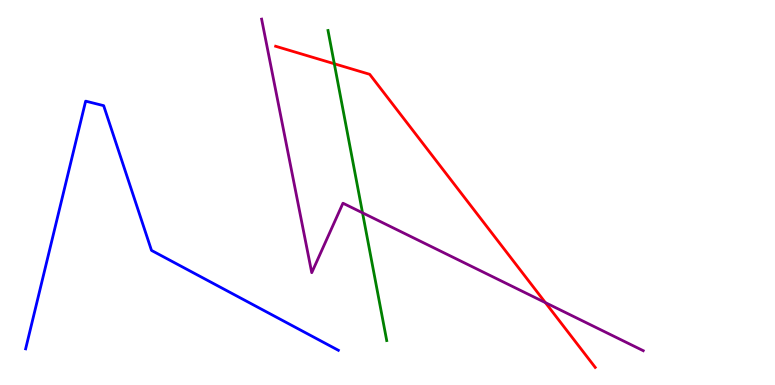[{'lines': ['blue', 'red'], 'intersections': []}, {'lines': ['green', 'red'], 'intersections': [{'x': 4.31, 'y': 8.34}]}, {'lines': ['purple', 'red'], 'intersections': [{'x': 7.04, 'y': 2.14}]}, {'lines': ['blue', 'green'], 'intersections': []}, {'lines': ['blue', 'purple'], 'intersections': []}, {'lines': ['green', 'purple'], 'intersections': [{'x': 4.68, 'y': 4.47}]}]